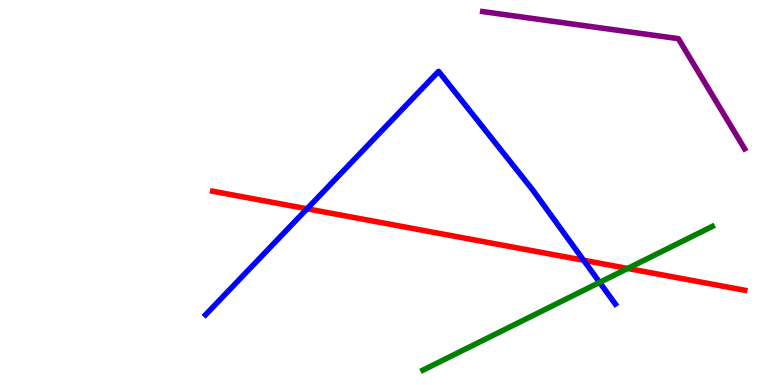[{'lines': ['blue', 'red'], 'intersections': [{'x': 3.96, 'y': 4.58}, {'x': 7.53, 'y': 3.24}]}, {'lines': ['green', 'red'], 'intersections': [{'x': 8.1, 'y': 3.03}]}, {'lines': ['purple', 'red'], 'intersections': []}, {'lines': ['blue', 'green'], 'intersections': [{'x': 7.74, 'y': 2.67}]}, {'lines': ['blue', 'purple'], 'intersections': []}, {'lines': ['green', 'purple'], 'intersections': []}]